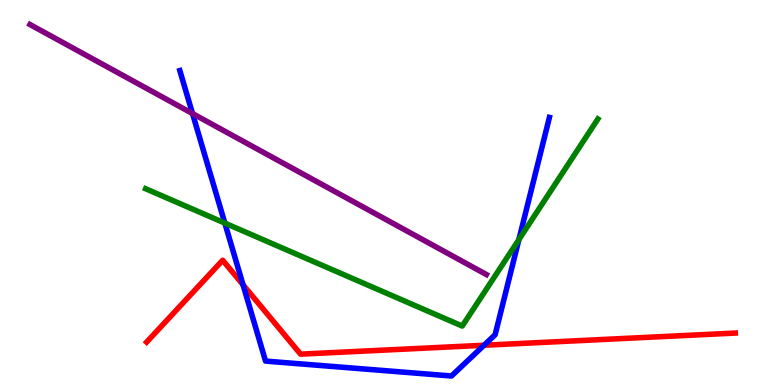[{'lines': ['blue', 'red'], 'intersections': [{'x': 3.14, 'y': 2.6}, {'x': 6.25, 'y': 1.03}]}, {'lines': ['green', 'red'], 'intersections': []}, {'lines': ['purple', 'red'], 'intersections': []}, {'lines': ['blue', 'green'], 'intersections': [{'x': 2.9, 'y': 4.21}, {'x': 6.7, 'y': 3.78}]}, {'lines': ['blue', 'purple'], 'intersections': [{'x': 2.48, 'y': 7.05}]}, {'lines': ['green', 'purple'], 'intersections': []}]